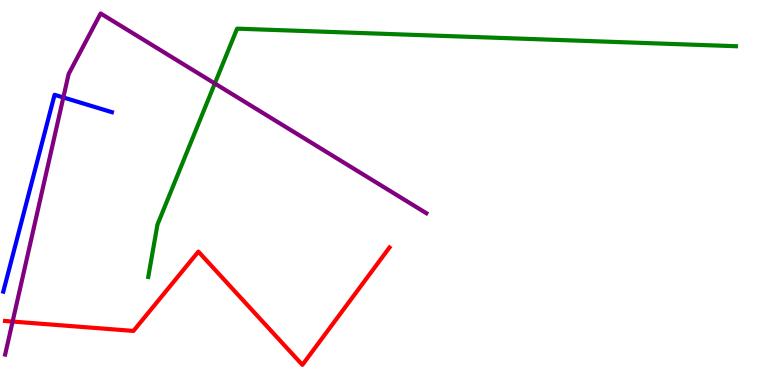[{'lines': ['blue', 'red'], 'intersections': []}, {'lines': ['green', 'red'], 'intersections': []}, {'lines': ['purple', 'red'], 'intersections': [{'x': 0.163, 'y': 1.65}]}, {'lines': ['blue', 'green'], 'intersections': []}, {'lines': ['blue', 'purple'], 'intersections': [{'x': 0.817, 'y': 7.47}]}, {'lines': ['green', 'purple'], 'intersections': [{'x': 2.77, 'y': 7.83}]}]